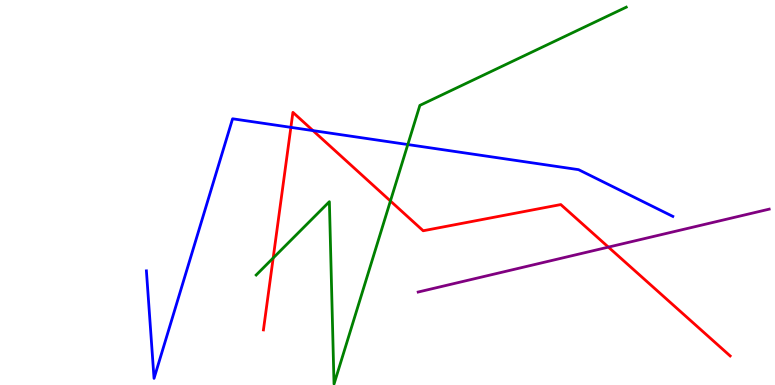[{'lines': ['blue', 'red'], 'intersections': [{'x': 3.75, 'y': 6.69}, {'x': 4.04, 'y': 6.61}]}, {'lines': ['green', 'red'], 'intersections': [{'x': 3.52, 'y': 3.3}, {'x': 5.04, 'y': 4.78}]}, {'lines': ['purple', 'red'], 'intersections': [{'x': 7.85, 'y': 3.58}]}, {'lines': ['blue', 'green'], 'intersections': [{'x': 5.26, 'y': 6.25}]}, {'lines': ['blue', 'purple'], 'intersections': []}, {'lines': ['green', 'purple'], 'intersections': []}]